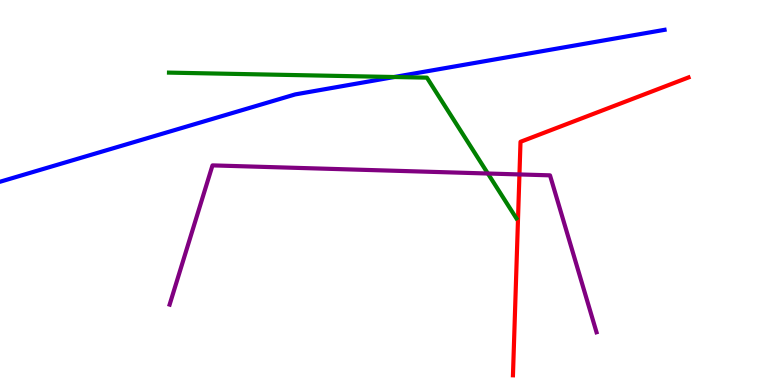[{'lines': ['blue', 'red'], 'intersections': []}, {'lines': ['green', 'red'], 'intersections': []}, {'lines': ['purple', 'red'], 'intersections': [{'x': 6.7, 'y': 5.47}]}, {'lines': ['blue', 'green'], 'intersections': [{'x': 5.09, 'y': 8.0}]}, {'lines': ['blue', 'purple'], 'intersections': []}, {'lines': ['green', 'purple'], 'intersections': [{'x': 6.3, 'y': 5.49}]}]